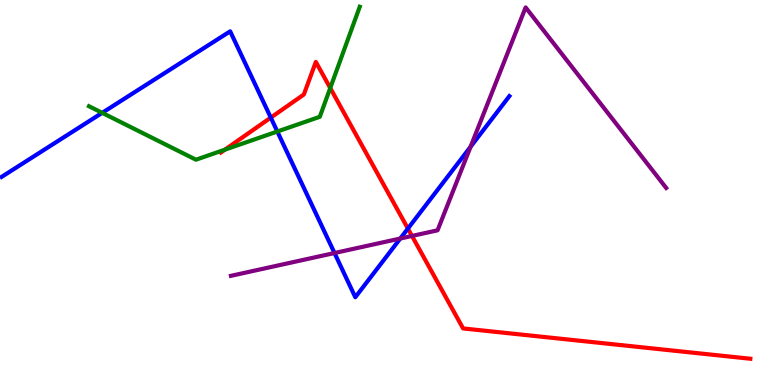[{'lines': ['blue', 'red'], 'intersections': [{'x': 3.49, 'y': 6.95}, {'x': 5.26, 'y': 4.06}]}, {'lines': ['green', 'red'], 'intersections': [{'x': 2.9, 'y': 6.11}, {'x': 4.26, 'y': 7.71}]}, {'lines': ['purple', 'red'], 'intersections': [{'x': 5.32, 'y': 3.87}]}, {'lines': ['blue', 'green'], 'intersections': [{'x': 1.32, 'y': 7.07}, {'x': 3.58, 'y': 6.58}]}, {'lines': ['blue', 'purple'], 'intersections': [{'x': 4.32, 'y': 3.43}, {'x': 5.16, 'y': 3.8}, {'x': 6.07, 'y': 6.19}]}, {'lines': ['green', 'purple'], 'intersections': []}]